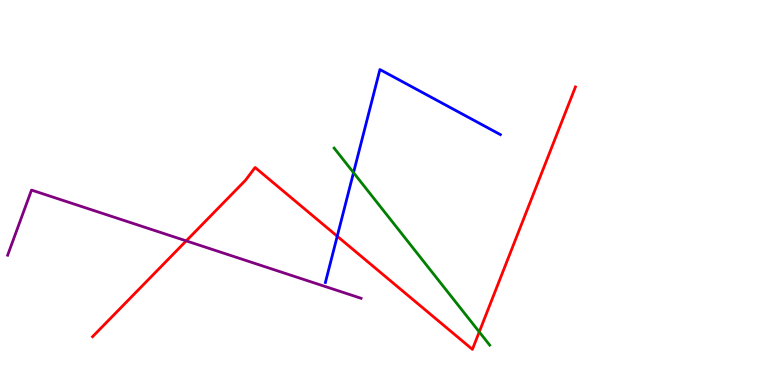[{'lines': ['blue', 'red'], 'intersections': [{'x': 4.35, 'y': 3.86}]}, {'lines': ['green', 'red'], 'intersections': [{'x': 6.18, 'y': 1.38}]}, {'lines': ['purple', 'red'], 'intersections': [{'x': 2.4, 'y': 3.74}]}, {'lines': ['blue', 'green'], 'intersections': [{'x': 4.56, 'y': 5.52}]}, {'lines': ['blue', 'purple'], 'intersections': []}, {'lines': ['green', 'purple'], 'intersections': []}]